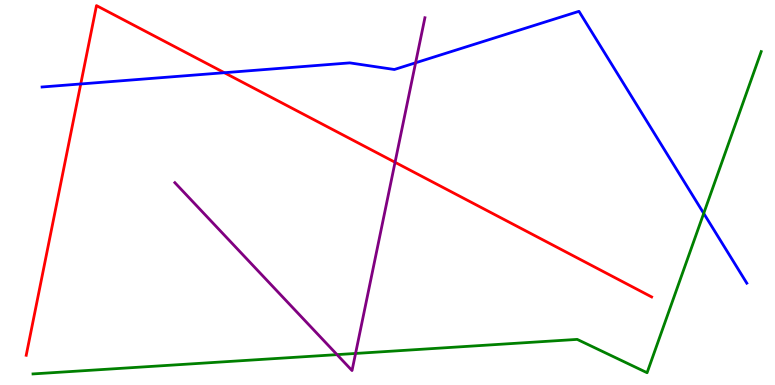[{'lines': ['blue', 'red'], 'intersections': [{'x': 1.04, 'y': 7.82}, {'x': 2.89, 'y': 8.11}]}, {'lines': ['green', 'red'], 'intersections': []}, {'lines': ['purple', 'red'], 'intersections': [{'x': 5.1, 'y': 5.78}]}, {'lines': ['blue', 'green'], 'intersections': [{'x': 9.08, 'y': 4.46}]}, {'lines': ['blue', 'purple'], 'intersections': [{'x': 5.36, 'y': 8.37}]}, {'lines': ['green', 'purple'], 'intersections': [{'x': 4.35, 'y': 0.789}, {'x': 4.59, 'y': 0.819}]}]